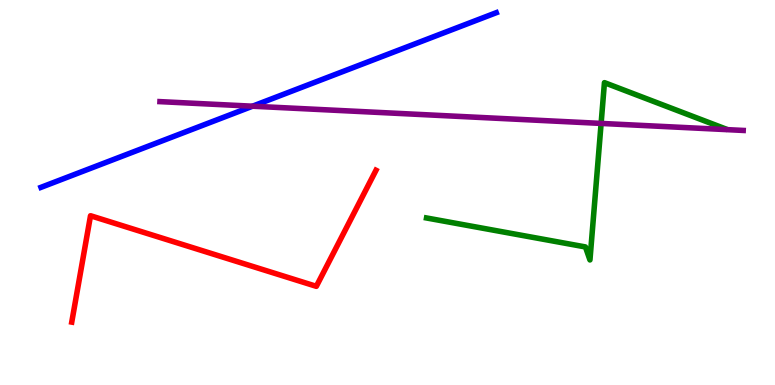[{'lines': ['blue', 'red'], 'intersections': []}, {'lines': ['green', 'red'], 'intersections': []}, {'lines': ['purple', 'red'], 'intersections': []}, {'lines': ['blue', 'green'], 'intersections': []}, {'lines': ['blue', 'purple'], 'intersections': [{'x': 3.26, 'y': 7.24}]}, {'lines': ['green', 'purple'], 'intersections': [{'x': 7.76, 'y': 6.79}]}]